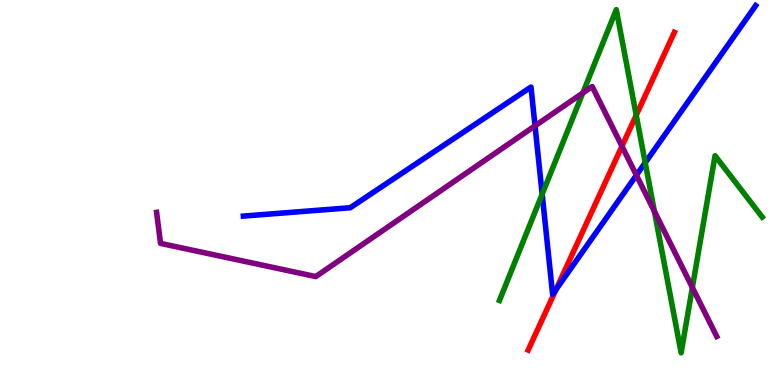[{'lines': ['blue', 'red'], 'intersections': [{'x': 7.17, 'y': 2.48}]}, {'lines': ['green', 'red'], 'intersections': [{'x': 8.21, 'y': 7.01}]}, {'lines': ['purple', 'red'], 'intersections': [{'x': 8.03, 'y': 6.2}]}, {'lines': ['blue', 'green'], 'intersections': [{'x': 7.0, 'y': 4.96}, {'x': 8.33, 'y': 5.77}]}, {'lines': ['blue', 'purple'], 'intersections': [{'x': 6.9, 'y': 6.73}, {'x': 8.21, 'y': 5.45}]}, {'lines': ['green', 'purple'], 'intersections': [{'x': 7.52, 'y': 7.59}, {'x': 8.44, 'y': 4.51}, {'x': 8.93, 'y': 2.53}]}]